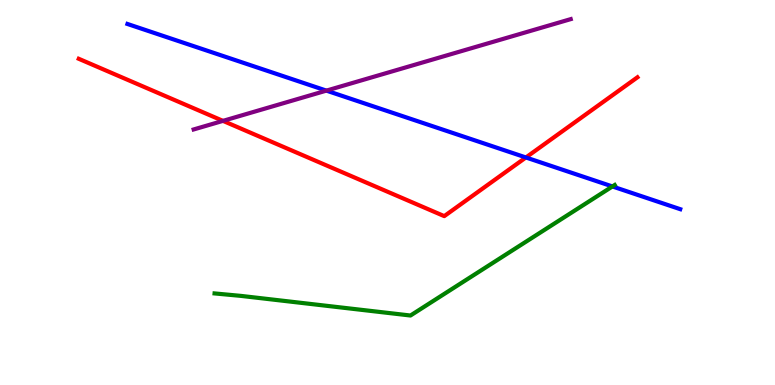[{'lines': ['blue', 'red'], 'intersections': [{'x': 6.79, 'y': 5.91}]}, {'lines': ['green', 'red'], 'intersections': []}, {'lines': ['purple', 'red'], 'intersections': [{'x': 2.88, 'y': 6.86}]}, {'lines': ['blue', 'green'], 'intersections': [{'x': 7.9, 'y': 5.16}]}, {'lines': ['blue', 'purple'], 'intersections': [{'x': 4.21, 'y': 7.65}]}, {'lines': ['green', 'purple'], 'intersections': []}]